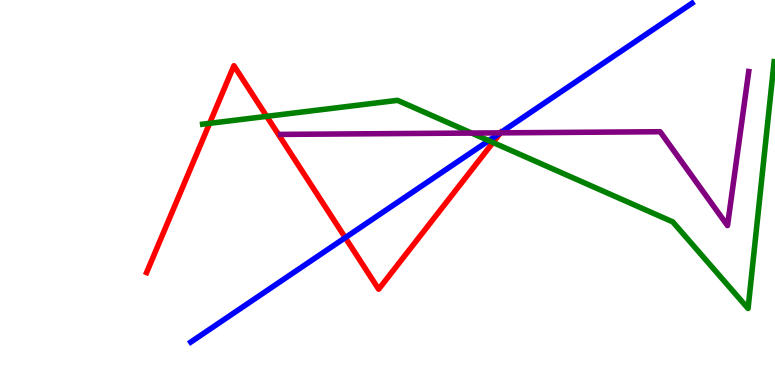[{'lines': ['blue', 'red'], 'intersections': [{'x': 4.46, 'y': 3.83}, {'x': 6.46, 'y': 6.56}]}, {'lines': ['green', 'red'], 'intersections': [{'x': 2.7, 'y': 6.8}, {'x': 3.44, 'y': 6.98}, {'x': 6.36, 'y': 6.3}]}, {'lines': ['purple', 'red'], 'intersections': [{'x': 6.46, 'y': 6.55}]}, {'lines': ['blue', 'green'], 'intersections': [{'x': 6.31, 'y': 6.35}]}, {'lines': ['blue', 'purple'], 'intersections': [{'x': 6.46, 'y': 6.55}]}, {'lines': ['green', 'purple'], 'intersections': [{'x': 6.09, 'y': 6.54}]}]